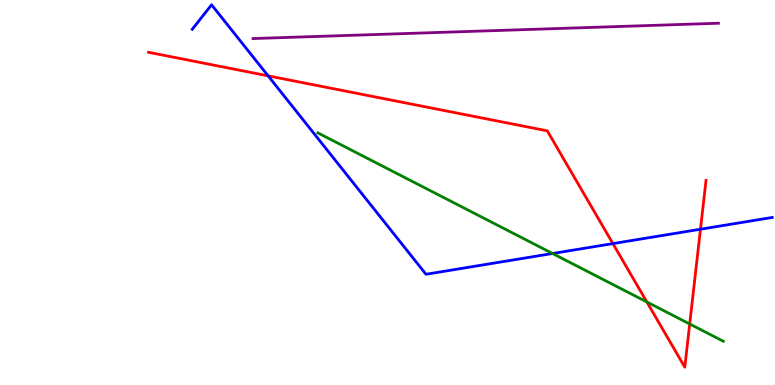[{'lines': ['blue', 'red'], 'intersections': [{'x': 3.46, 'y': 8.03}, {'x': 7.91, 'y': 3.67}, {'x': 9.04, 'y': 4.05}]}, {'lines': ['green', 'red'], 'intersections': [{'x': 8.35, 'y': 2.16}, {'x': 8.9, 'y': 1.58}]}, {'lines': ['purple', 'red'], 'intersections': []}, {'lines': ['blue', 'green'], 'intersections': [{'x': 7.13, 'y': 3.42}]}, {'lines': ['blue', 'purple'], 'intersections': []}, {'lines': ['green', 'purple'], 'intersections': []}]